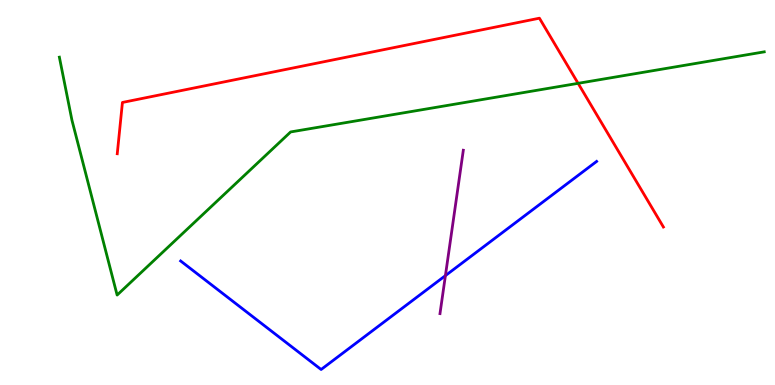[{'lines': ['blue', 'red'], 'intersections': []}, {'lines': ['green', 'red'], 'intersections': [{'x': 7.46, 'y': 7.84}]}, {'lines': ['purple', 'red'], 'intersections': []}, {'lines': ['blue', 'green'], 'intersections': []}, {'lines': ['blue', 'purple'], 'intersections': [{'x': 5.75, 'y': 2.84}]}, {'lines': ['green', 'purple'], 'intersections': []}]